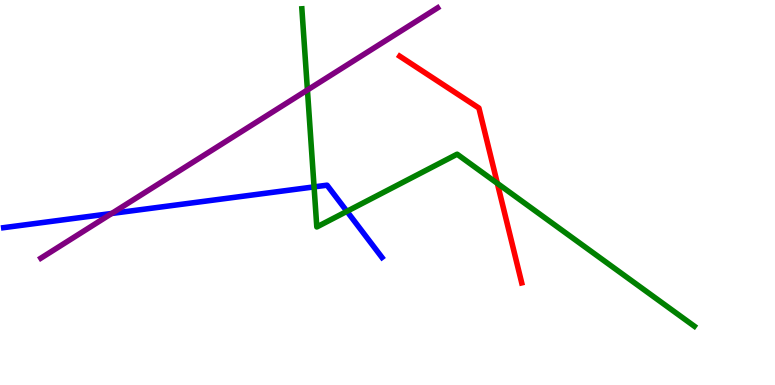[{'lines': ['blue', 'red'], 'intersections': []}, {'lines': ['green', 'red'], 'intersections': [{'x': 6.42, 'y': 5.24}]}, {'lines': ['purple', 'red'], 'intersections': []}, {'lines': ['blue', 'green'], 'intersections': [{'x': 4.05, 'y': 5.15}, {'x': 4.48, 'y': 4.51}]}, {'lines': ['blue', 'purple'], 'intersections': [{'x': 1.44, 'y': 4.46}]}, {'lines': ['green', 'purple'], 'intersections': [{'x': 3.97, 'y': 7.66}]}]